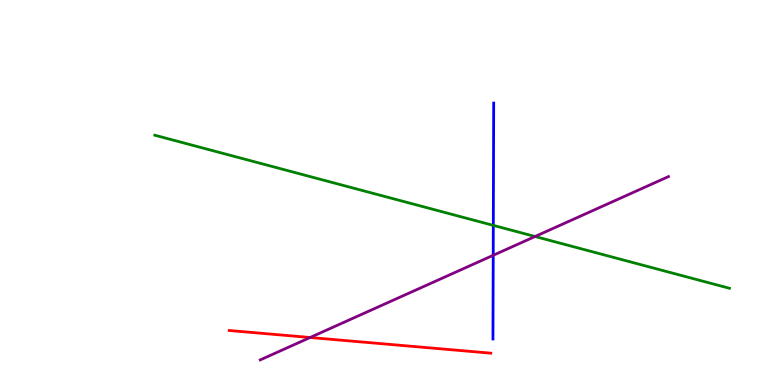[{'lines': ['blue', 'red'], 'intersections': []}, {'lines': ['green', 'red'], 'intersections': []}, {'lines': ['purple', 'red'], 'intersections': [{'x': 4.0, 'y': 1.23}]}, {'lines': ['blue', 'green'], 'intersections': [{'x': 6.37, 'y': 4.15}]}, {'lines': ['blue', 'purple'], 'intersections': [{'x': 6.36, 'y': 3.37}]}, {'lines': ['green', 'purple'], 'intersections': [{'x': 6.9, 'y': 3.86}]}]